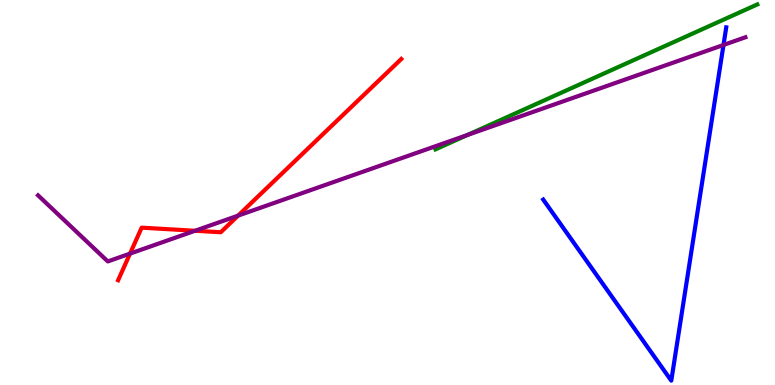[{'lines': ['blue', 'red'], 'intersections': []}, {'lines': ['green', 'red'], 'intersections': []}, {'lines': ['purple', 'red'], 'intersections': [{'x': 1.68, 'y': 3.41}, {'x': 2.52, 'y': 4.01}, {'x': 3.07, 'y': 4.4}]}, {'lines': ['blue', 'green'], 'intersections': []}, {'lines': ['blue', 'purple'], 'intersections': [{'x': 9.34, 'y': 8.83}]}, {'lines': ['green', 'purple'], 'intersections': [{'x': 6.03, 'y': 6.49}]}]